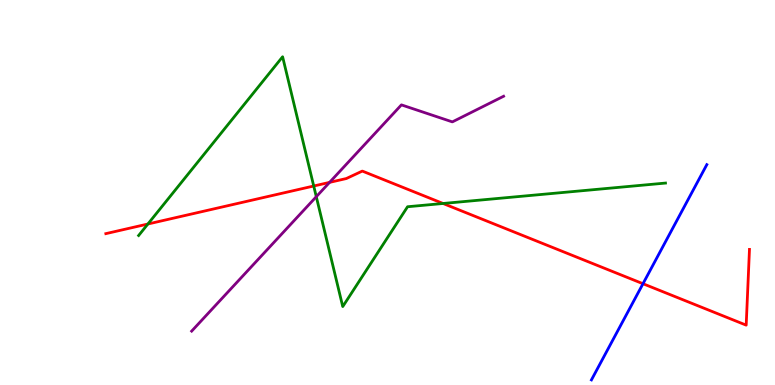[{'lines': ['blue', 'red'], 'intersections': [{'x': 8.3, 'y': 2.63}]}, {'lines': ['green', 'red'], 'intersections': [{'x': 1.91, 'y': 4.18}, {'x': 4.05, 'y': 5.17}, {'x': 5.72, 'y': 4.71}]}, {'lines': ['purple', 'red'], 'intersections': [{'x': 4.25, 'y': 5.26}]}, {'lines': ['blue', 'green'], 'intersections': []}, {'lines': ['blue', 'purple'], 'intersections': []}, {'lines': ['green', 'purple'], 'intersections': [{'x': 4.08, 'y': 4.89}]}]